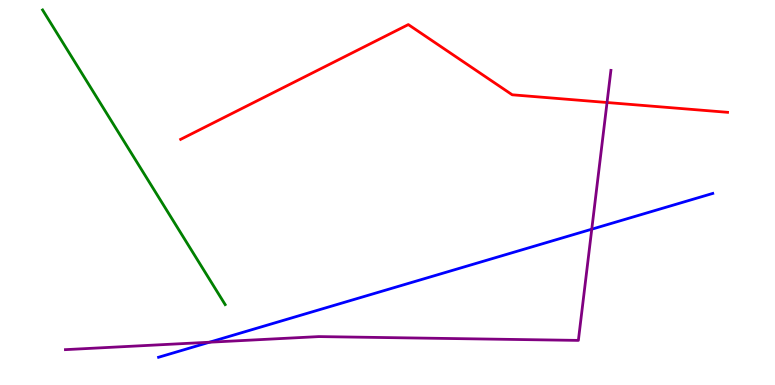[{'lines': ['blue', 'red'], 'intersections': []}, {'lines': ['green', 'red'], 'intersections': []}, {'lines': ['purple', 'red'], 'intersections': [{'x': 7.83, 'y': 7.34}]}, {'lines': ['blue', 'green'], 'intersections': []}, {'lines': ['blue', 'purple'], 'intersections': [{'x': 2.7, 'y': 1.11}, {'x': 7.64, 'y': 4.05}]}, {'lines': ['green', 'purple'], 'intersections': []}]